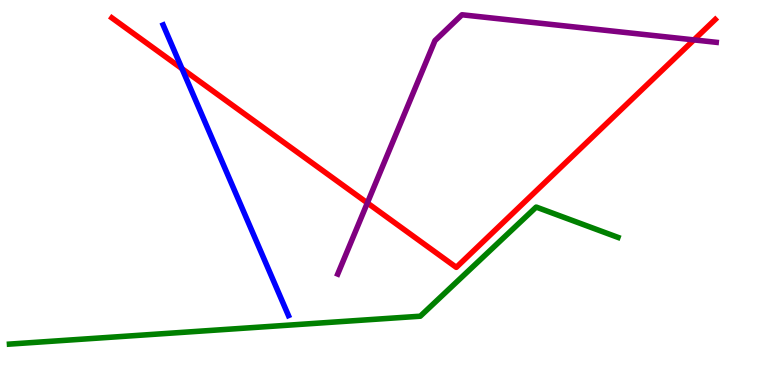[{'lines': ['blue', 'red'], 'intersections': [{'x': 2.35, 'y': 8.22}]}, {'lines': ['green', 'red'], 'intersections': []}, {'lines': ['purple', 'red'], 'intersections': [{'x': 4.74, 'y': 4.73}, {'x': 8.95, 'y': 8.96}]}, {'lines': ['blue', 'green'], 'intersections': []}, {'lines': ['blue', 'purple'], 'intersections': []}, {'lines': ['green', 'purple'], 'intersections': []}]